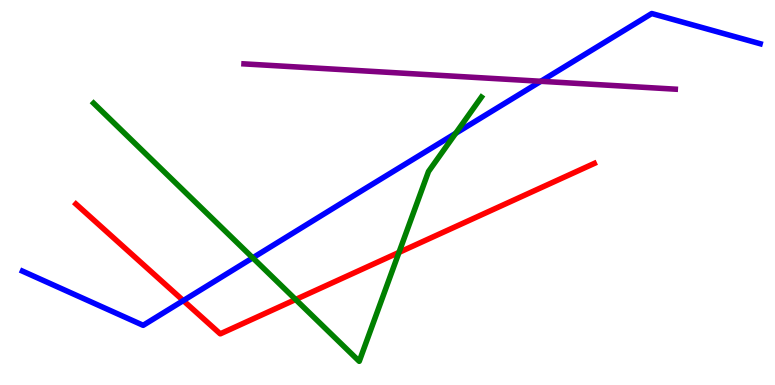[{'lines': ['blue', 'red'], 'intersections': [{'x': 2.37, 'y': 2.19}]}, {'lines': ['green', 'red'], 'intersections': [{'x': 3.81, 'y': 2.22}, {'x': 5.15, 'y': 3.44}]}, {'lines': ['purple', 'red'], 'intersections': []}, {'lines': ['blue', 'green'], 'intersections': [{'x': 3.26, 'y': 3.3}, {'x': 5.88, 'y': 6.54}]}, {'lines': ['blue', 'purple'], 'intersections': [{'x': 6.98, 'y': 7.89}]}, {'lines': ['green', 'purple'], 'intersections': []}]